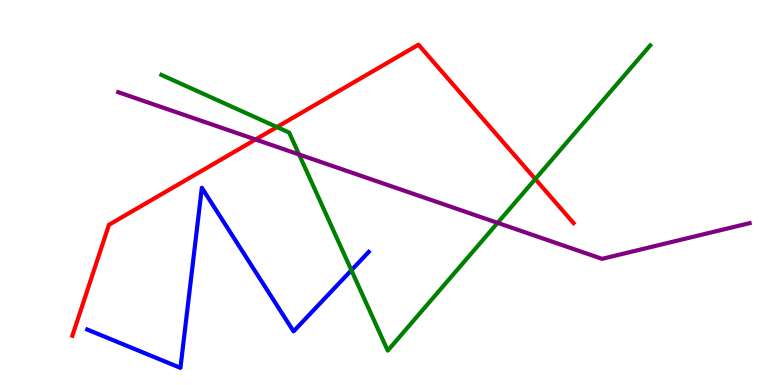[{'lines': ['blue', 'red'], 'intersections': []}, {'lines': ['green', 'red'], 'intersections': [{'x': 3.57, 'y': 6.7}, {'x': 6.91, 'y': 5.35}]}, {'lines': ['purple', 'red'], 'intersections': [{'x': 3.3, 'y': 6.38}]}, {'lines': ['blue', 'green'], 'intersections': [{'x': 4.53, 'y': 2.98}]}, {'lines': ['blue', 'purple'], 'intersections': []}, {'lines': ['green', 'purple'], 'intersections': [{'x': 3.86, 'y': 5.99}, {'x': 6.42, 'y': 4.21}]}]